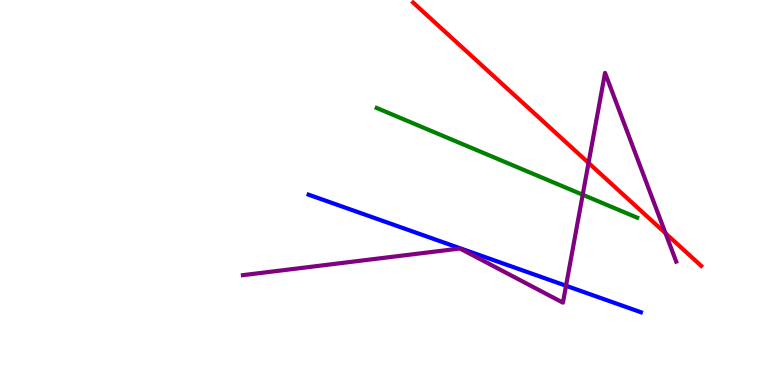[{'lines': ['blue', 'red'], 'intersections': []}, {'lines': ['green', 'red'], 'intersections': []}, {'lines': ['purple', 'red'], 'intersections': [{'x': 7.59, 'y': 5.77}, {'x': 8.59, 'y': 3.94}]}, {'lines': ['blue', 'green'], 'intersections': []}, {'lines': ['blue', 'purple'], 'intersections': [{'x': 7.3, 'y': 2.58}]}, {'lines': ['green', 'purple'], 'intersections': [{'x': 7.52, 'y': 4.94}]}]